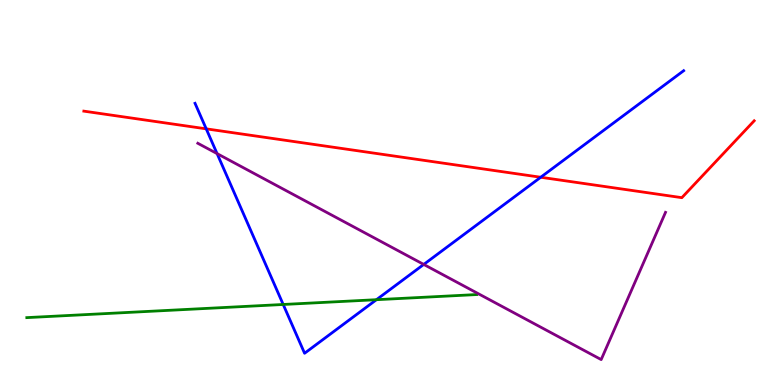[{'lines': ['blue', 'red'], 'intersections': [{'x': 2.66, 'y': 6.65}, {'x': 6.98, 'y': 5.4}]}, {'lines': ['green', 'red'], 'intersections': []}, {'lines': ['purple', 'red'], 'intersections': []}, {'lines': ['blue', 'green'], 'intersections': [{'x': 3.65, 'y': 2.09}, {'x': 4.86, 'y': 2.22}]}, {'lines': ['blue', 'purple'], 'intersections': [{'x': 2.8, 'y': 6.01}, {'x': 5.47, 'y': 3.13}]}, {'lines': ['green', 'purple'], 'intersections': []}]